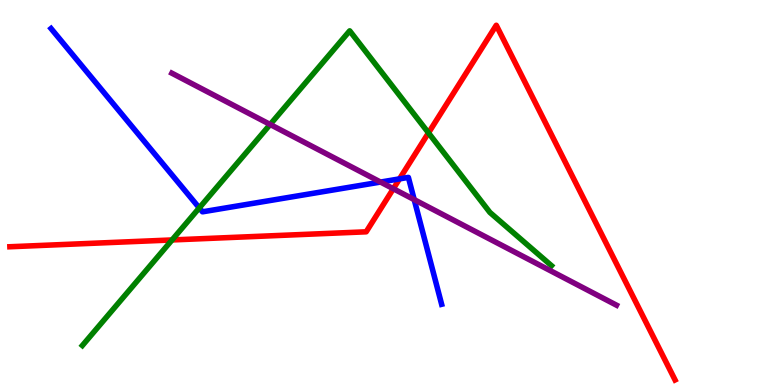[{'lines': ['blue', 'red'], 'intersections': [{'x': 5.16, 'y': 5.35}]}, {'lines': ['green', 'red'], 'intersections': [{'x': 2.22, 'y': 3.77}, {'x': 5.53, 'y': 6.55}]}, {'lines': ['purple', 'red'], 'intersections': [{'x': 5.08, 'y': 5.1}]}, {'lines': ['blue', 'green'], 'intersections': [{'x': 2.57, 'y': 4.6}]}, {'lines': ['blue', 'purple'], 'intersections': [{'x': 4.91, 'y': 5.27}, {'x': 5.34, 'y': 4.81}]}, {'lines': ['green', 'purple'], 'intersections': [{'x': 3.49, 'y': 6.77}]}]